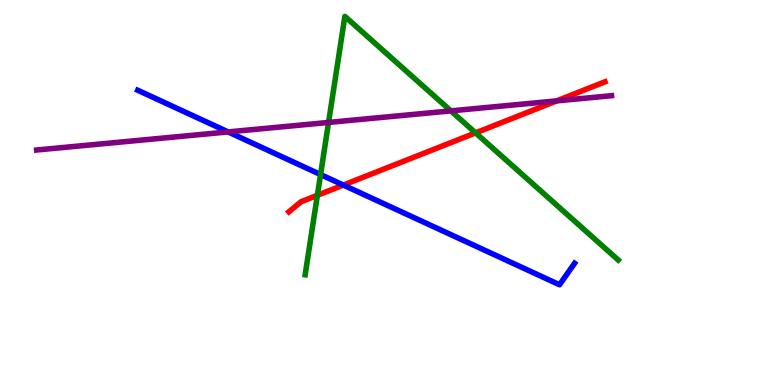[{'lines': ['blue', 'red'], 'intersections': [{'x': 4.43, 'y': 5.19}]}, {'lines': ['green', 'red'], 'intersections': [{'x': 4.1, 'y': 4.93}, {'x': 6.14, 'y': 6.55}]}, {'lines': ['purple', 'red'], 'intersections': [{'x': 7.18, 'y': 7.38}]}, {'lines': ['blue', 'green'], 'intersections': [{'x': 4.14, 'y': 5.47}]}, {'lines': ['blue', 'purple'], 'intersections': [{'x': 2.94, 'y': 6.57}]}, {'lines': ['green', 'purple'], 'intersections': [{'x': 4.24, 'y': 6.82}, {'x': 5.82, 'y': 7.12}]}]